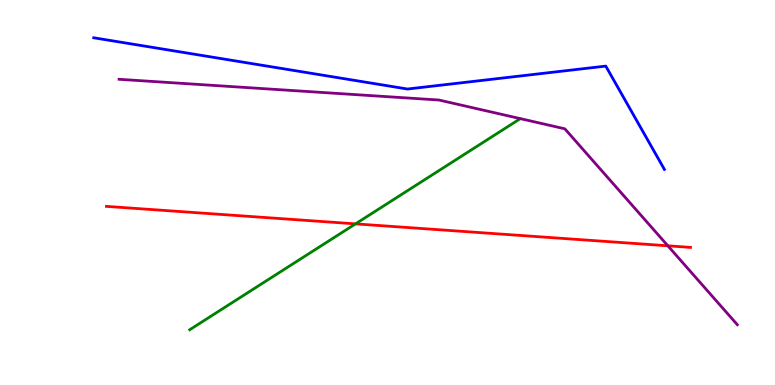[{'lines': ['blue', 'red'], 'intersections': []}, {'lines': ['green', 'red'], 'intersections': [{'x': 4.59, 'y': 4.19}]}, {'lines': ['purple', 'red'], 'intersections': [{'x': 8.62, 'y': 3.62}]}, {'lines': ['blue', 'green'], 'intersections': []}, {'lines': ['blue', 'purple'], 'intersections': []}, {'lines': ['green', 'purple'], 'intersections': []}]